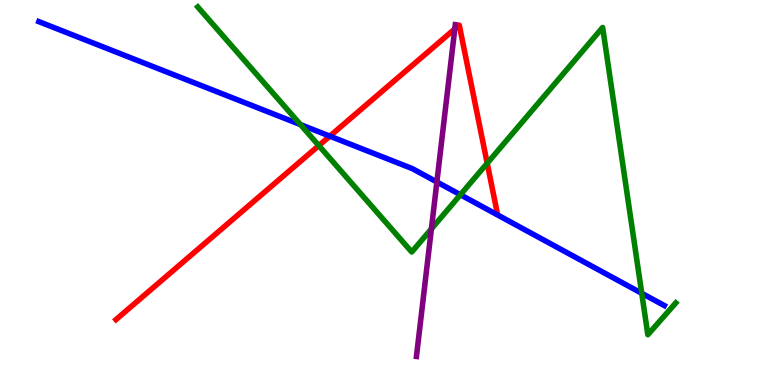[{'lines': ['blue', 'red'], 'intersections': [{'x': 4.26, 'y': 6.46}]}, {'lines': ['green', 'red'], 'intersections': [{'x': 4.11, 'y': 6.22}, {'x': 6.29, 'y': 5.76}]}, {'lines': ['purple', 'red'], 'intersections': [{'x': 5.87, 'y': 9.25}]}, {'lines': ['blue', 'green'], 'intersections': [{'x': 3.88, 'y': 6.76}, {'x': 5.94, 'y': 4.94}, {'x': 8.28, 'y': 2.38}]}, {'lines': ['blue', 'purple'], 'intersections': [{'x': 5.64, 'y': 5.27}]}, {'lines': ['green', 'purple'], 'intersections': [{'x': 5.57, 'y': 4.05}]}]